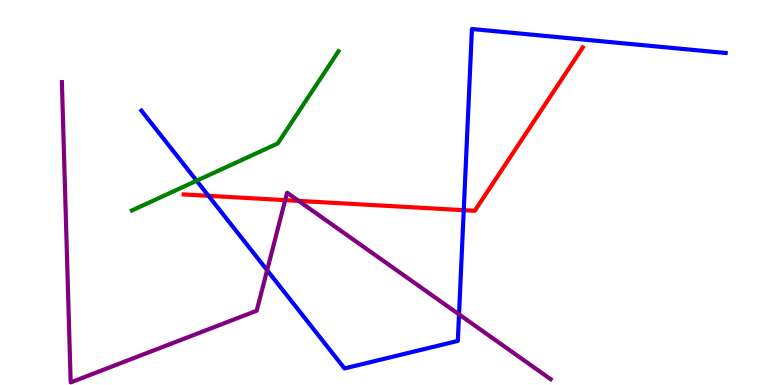[{'lines': ['blue', 'red'], 'intersections': [{'x': 2.69, 'y': 4.91}, {'x': 5.98, 'y': 4.54}]}, {'lines': ['green', 'red'], 'intersections': []}, {'lines': ['purple', 'red'], 'intersections': [{'x': 3.68, 'y': 4.8}, {'x': 3.85, 'y': 4.78}]}, {'lines': ['blue', 'green'], 'intersections': [{'x': 2.54, 'y': 5.31}]}, {'lines': ['blue', 'purple'], 'intersections': [{'x': 3.45, 'y': 2.98}, {'x': 5.92, 'y': 1.83}]}, {'lines': ['green', 'purple'], 'intersections': []}]